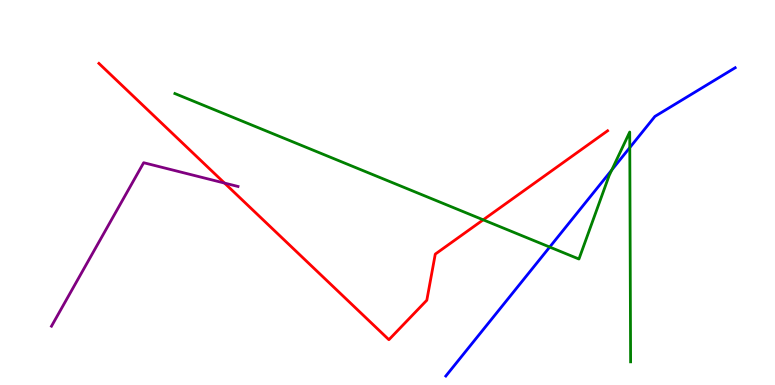[{'lines': ['blue', 'red'], 'intersections': []}, {'lines': ['green', 'red'], 'intersections': [{'x': 6.23, 'y': 4.29}]}, {'lines': ['purple', 'red'], 'intersections': [{'x': 2.9, 'y': 5.24}]}, {'lines': ['blue', 'green'], 'intersections': [{'x': 7.09, 'y': 3.58}, {'x': 7.89, 'y': 5.59}, {'x': 8.13, 'y': 6.17}]}, {'lines': ['blue', 'purple'], 'intersections': []}, {'lines': ['green', 'purple'], 'intersections': []}]